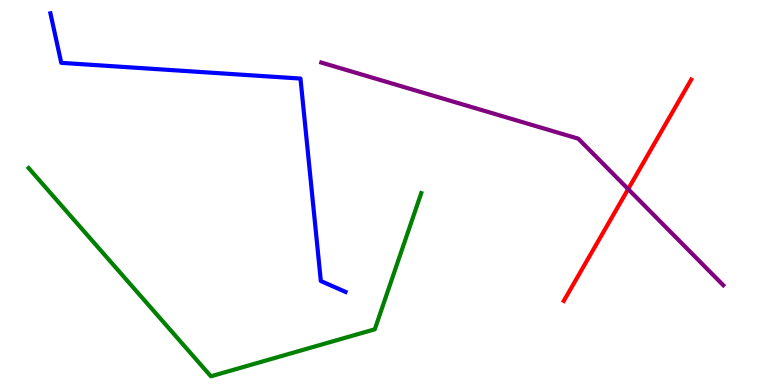[{'lines': ['blue', 'red'], 'intersections': []}, {'lines': ['green', 'red'], 'intersections': []}, {'lines': ['purple', 'red'], 'intersections': [{'x': 8.11, 'y': 5.09}]}, {'lines': ['blue', 'green'], 'intersections': []}, {'lines': ['blue', 'purple'], 'intersections': []}, {'lines': ['green', 'purple'], 'intersections': []}]